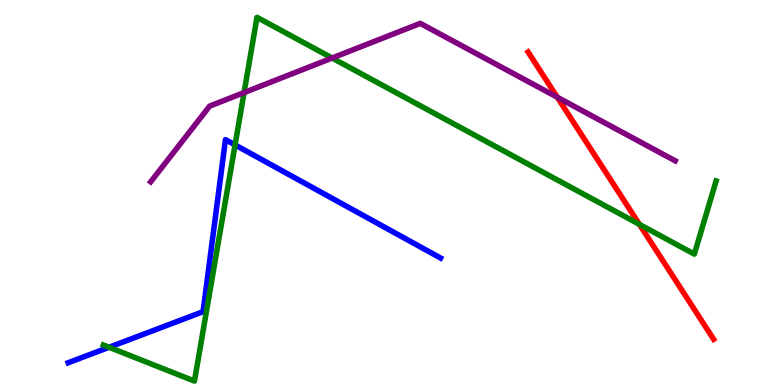[{'lines': ['blue', 'red'], 'intersections': []}, {'lines': ['green', 'red'], 'intersections': [{'x': 8.25, 'y': 4.17}]}, {'lines': ['purple', 'red'], 'intersections': [{'x': 7.19, 'y': 7.47}]}, {'lines': ['blue', 'green'], 'intersections': [{'x': 1.41, 'y': 0.98}, {'x': 3.03, 'y': 6.24}]}, {'lines': ['blue', 'purple'], 'intersections': []}, {'lines': ['green', 'purple'], 'intersections': [{'x': 3.15, 'y': 7.59}, {'x': 4.29, 'y': 8.49}]}]